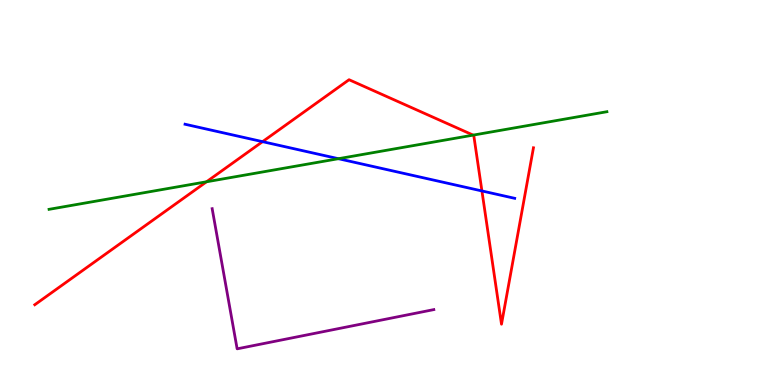[{'lines': ['blue', 'red'], 'intersections': [{'x': 3.39, 'y': 6.32}, {'x': 6.22, 'y': 5.04}]}, {'lines': ['green', 'red'], 'intersections': [{'x': 2.66, 'y': 5.28}, {'x': 6.11, 'y': 6.49}]}, {'lines': ['purple', 'red'], 'intersections': []}, {'lines': ['blue', 'green'], 'intersections': [{'x': 4.37, 'y': 5.88}]}, {'lines': ['blue', 'purple'], 'intersections': []}, {'lines': ['green', 'purple'], 'intersections': []}]